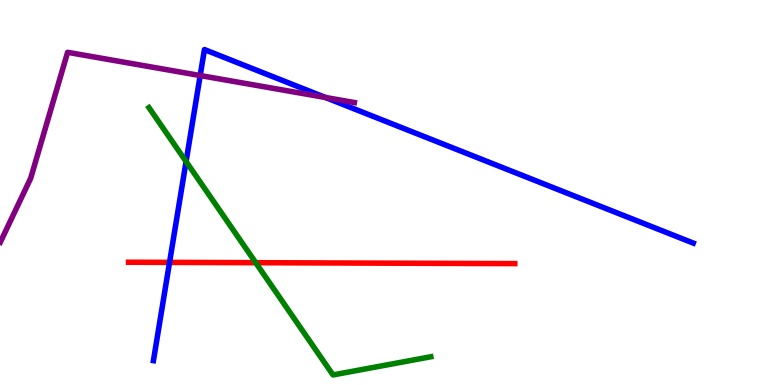[{'lines': ['blue', 'red'], 'intersections': [{'x': 2.19, 'y': 3.18}]}, {'lines': ['green', 'red'], 'intersections': [{'x': 3.3, 'y': 3.18}]}, {'lines': ['purple', 'red'], 'intersections': []}, {'lines': ['blue', 'green'], 'intersections': [{'x': 2.4, 'y': 5.8}]}, {'lines': ['blue', 'purple'], 'intersections': [{'x': 2.58, 'y': 8.04}, {'x': 4.2, 'y': 7.47}]}, {'lines': ['green', 'purple'], 'intersections': []}]